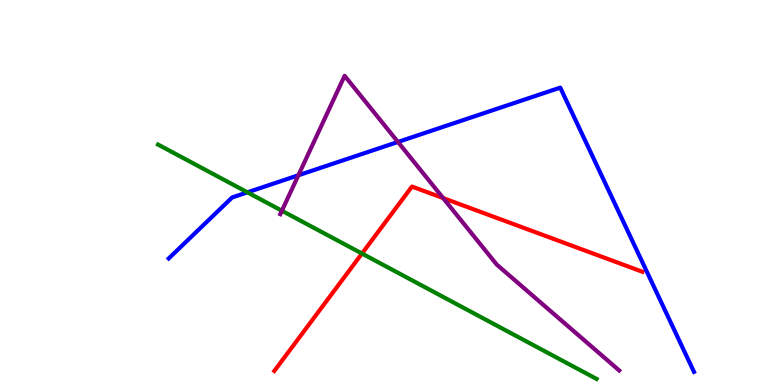[{'lines': ['blue', 'red'], 'intersections': []}, {'lines': ['green', 'red'], 'intersections': [{'x': 4.67, 'y': 3.41}]}, {'lines': ['purple', 'red'], 'intersections': [{'x': 5.72, 'y': 4.86}]}, {'lines': ['blue', 'green'], 'intersections': [{'x': 3.19, 'y': 5.0}]}, {'lines': ['blue', 'purple'], 'intersections': [{'x': 3.85, 'y': 5.45}, {'x': 5.13, 'y': 6.31}]}, {'lines': ['green', 'purple'], 'intersections': [{'x': 3.64, 'y': 4.53}]}]